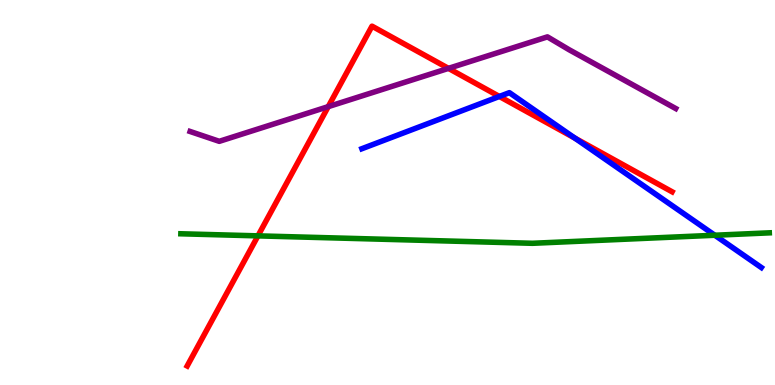[{'lines': ['blue', 'red'], 'intersections': [{'x': 6.44, 'y': 7.49}, {'x': 7.42, 'y': 6.41}]}, {'lines': ['green', 'red'], 'intersections': [{'x': 3.33, 'y': 3.87}]}, {'lines': ['purple', 'red'], 'intersections': [{'x': 4.24, 'y': 7.23}, {'x': 5.79, 'y': 8.22}]}, {'lines': ['blue', 'green'], 'intersections': [{'x': 9.22, 'y': 3.89}]}, {'lines': ['blue', 'purple'], 'intersections': []}, {'lines': ['green', 'purple'], 'intersections': []}]